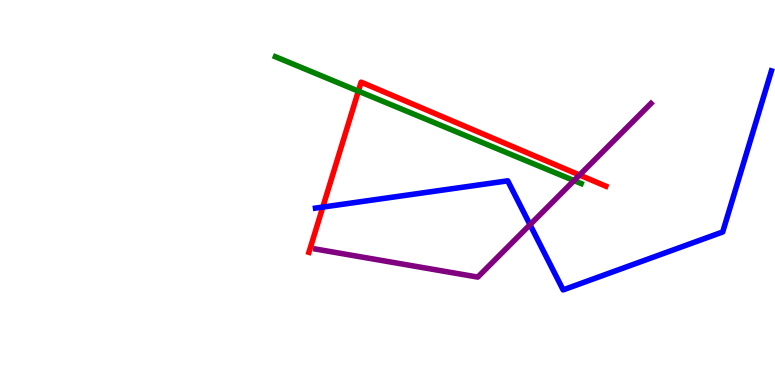[{'lines': ['blue', 'red'], 'intersections': [{'x': 4.17, 'y': 4.62}]}, {'lines': ['green', 'red'], 'intersections': [{'x': 4.62, 'y': 7.63}]}, {'lines': ['purple', 'red'], 'intersections': [{'x': 7.48, 'y': 5.45}]}, {'lines': ['blue', 'green'], 'intersections': []}, {'lines': ['blue', 'purple'], 'intersections': [{'x': 6.84, 'y': 4.16}]}, {'lines': ['green', 'purple'], 'intersections': [{'x': 7.41, 'y': 5.31}]}]